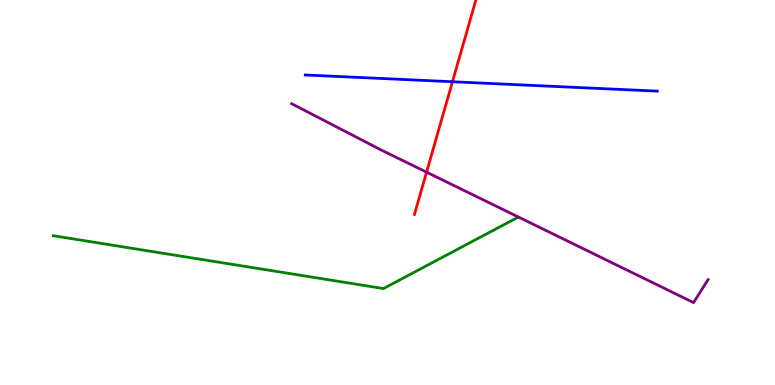[{'lines': ['blue', 'red'], 'intersections': [{'x': 5.84, 'y': 7.88}]}, {'lines': ['green', 'red'], 'intersections': []}, {'lines': ['purple', 'red'], 'intersections': [{'x': 5.5, 'y': 5.53}]}, {'lines': ['blue', 'green'], 'intersections': []}, {'lines': ['blue', 'purple'], 'intersections': []}, {'lines': ['green', 'purple'], 'intersections': []}]